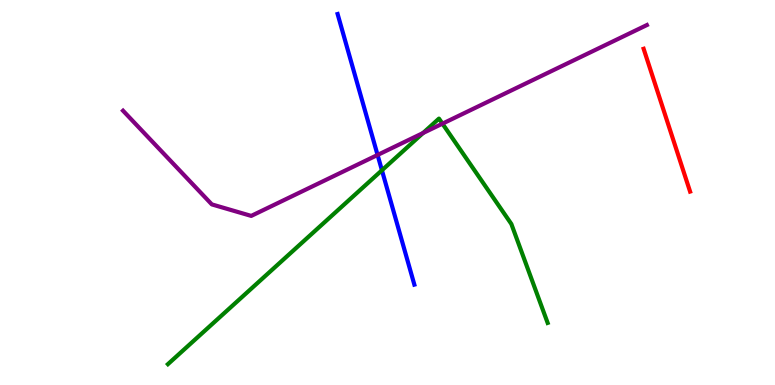[{'lines': ['blue', 'red'], 'intersections': []}, {'lines': ['green', 'red'], 'intersections': []}, {'lines': ['purple', 'red'], 'intersections': []}, {'lines': ['blue', 'green'], 'intersections': [{'x': 4.93, 'y': 5.58}]}, {'lines': ['blue', 'purple'], 'intersections': [{'x': 4.87, 'y': 5.98}]}, {'lines': ['green', 'purple'], 'intersections': [{'x': 5.46, 'y': 6.54}, {'x': 5.71, 'y': 6.79}]}]